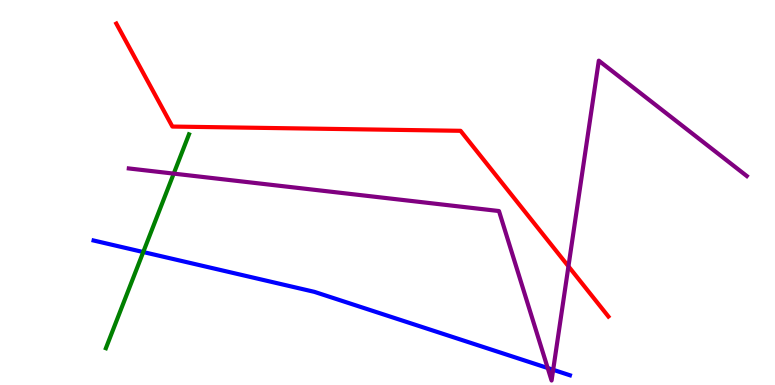[{'lines': ['blue', 'red'], 'intersections': []}, {'lines': ['green', 'red'], 'intersections': []}, {'lines': ['purple', 'red'], 'intersections': [{'x': 7.33, 'y': 3.08}]}, {'lines': ['blue', 'green'], 'intersections': [{'x': 1.85, 'y': 3.45}]}, {'lines': ['blue', 'purple'], 'intersections': [{'x': 7.07, 'y': 0.441}, {'x': 7.14, 'y': 0.395}]}, {'lines': ['green', 'purple'], 'intersections': [{'x': 2.24, 'y': 5.49}]}]